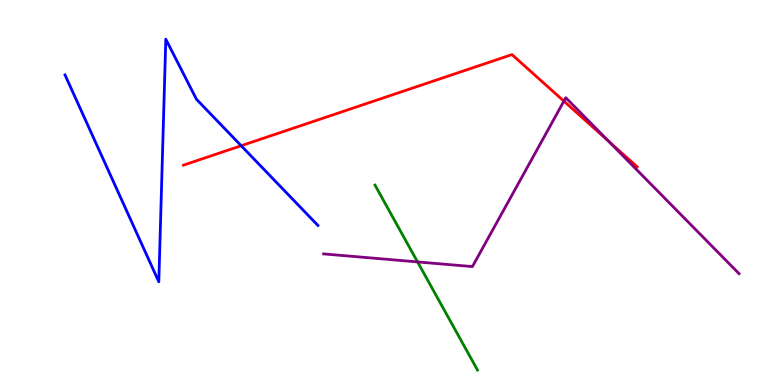[{'lines': ['blue', 'red'], 'intersections': [{'x': 3.11, 'y': 6.21}]}, {'lines': ['green', 'red'], 'intersections': []}, {'lines': ['purple', 'red'], 'intersections': [{'x': 7.28, 'y': 7.37}, {'x': 7.85, 'y': 6.33}]}, {'lines': ['blue', 'green'], 'intersections': []}, {'lines': ['blue', 'purple'], 'intersections': []}, {'lines': ['green', 'purple'], 'intersections': [{'x': 5.39, 'y': 3.2}]}]